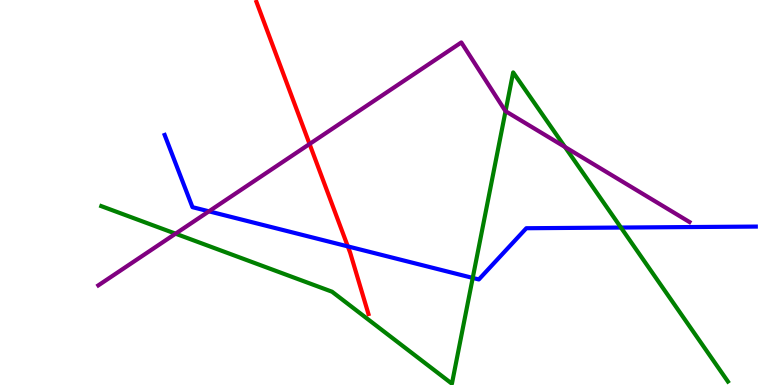[{'lines': ['blue', 'red'], 'intersections': [{'x': 4.49, 'y': 3.6}]}, {'lines': ['green', 'red'], 'intersections': []}, {'lines': ['purple', 'red'], 'intersections': [{'x': 3.99, 'y': 6.26}]}, {'lines': ['blue', 'green'], 'intersections': [{'x': 6.1, 'y': 2.78}, {'x': 8.01, 'y': 4.09}]}, {'lines': ['blue', 'purple'], 'intersections': [{'x': 2.7, 'y': 4.51}]}, {'lines': ['green', 'purple'], 'intersections': [{'x': 2.27, 'y': 3.93}, {'x': 6.52, 'y': 7.11}, {'x': 7.29, 'y': 6.18}]}]